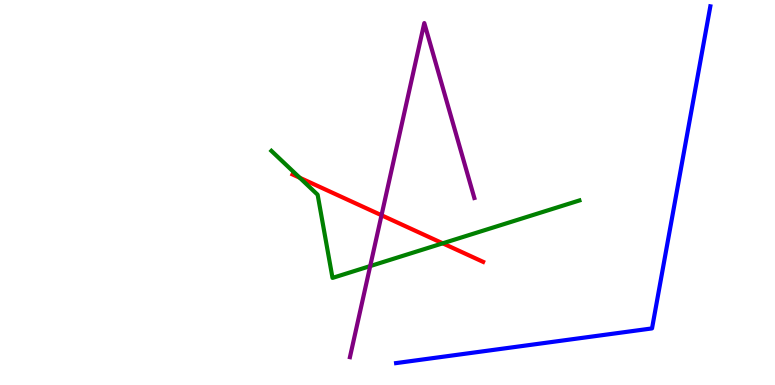[{'lines': ['blue', 'red'], 'intersections': []}, {'lines': ['green', 'red'], 'intersections': [{'x': 3.87, 'y': 5.38}, {'x': 5.71, 'y': 3.68}]}, {'lines': ['purple', 'red'], 'intersections': [{'x': 4.92, 'y': 4.41}]}, {'lines': ['blue', 'green'], 'intersections': []}, {'lines': ['blue', 'purple'], 'intersections': []}, {'lines': ['green', 'purple'], 'intersections': [{'x': 4.78, 'y': 3.09}]}]